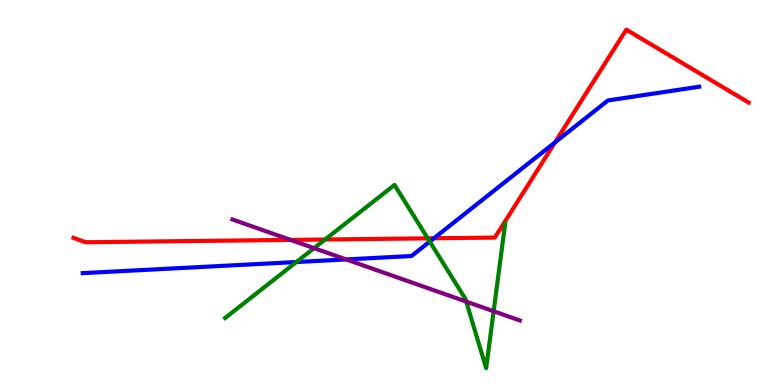[{'lines': ['blue', 'red'], 'intersections': [{'x': 5.6, 'y': 3.81}, {'x': 7.16, 'y': 6.3}]}, {'lines': ['green', 'red'], 'intersections': [{'x': 4.19, 'y': 3.78}, {'x': 5.52, 'y': 3.81}]}, {'lines': ['purple', 'red'], 'intersections': [{'x': 3.75, 'y': 3.77}]}, {'lines': ['blue', 'green'], 'intersections': [{'x': 3.82, 'y': 3.19}, {'x': 5.55, 'y': 3.73}]}, {'lines': ['blue', 'purple'], 'intersections': [{'x': 4.47, 'y': 3.26}]}, {'lines': ['green', 'purple'], 'intersections': [{'x': 4.05, 'y': 3.55}, {'x': 6.02, 'y': 2.17}, {'x': 6.37, 'y': 1.92}]}]